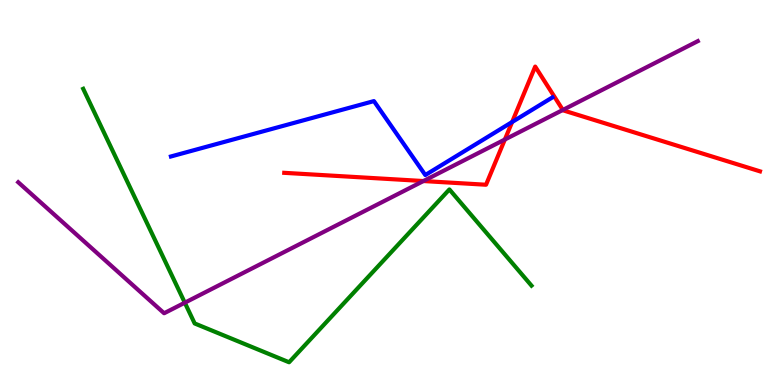[{'lines': ['blue', 'red'], 'intersections': [{'x': 6.61, 'y': 6.83}]}, {'lines': ['green', 'red'], 'intersections': []}, {'lines': ['purple', 'red'], 'intersections': [{'x': 5.46, 'y': 5.3}, {'x': 6.51, 'y': 6.38}, {'x': 7.26, 'y': 7.14}]}, {'lines': ['blue', 'green'], 'intersections': []}, {'lines': ['blue', 'purple'], 'intersections': []}, {'lines': ['green', 'purple'], 'intersections': [{'x': 2.38, 'y': 2.14}]}]